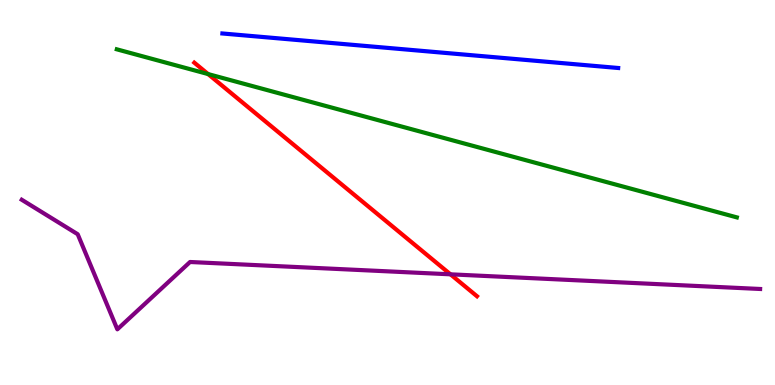[{'lines': ['blue', 'red'], 'intersections': []}, {'lines': ['green', 'red'], 'intersections': [{'x': 2.68, 'y': 8.08}]}, {'lines': ['purple', 'red'], 'intersections': [{'x': 5.81, 'y': 2.87}]}, {'lines': ['blue', 'green'], 'intersections': []}, {'lines': ['blue', 'purple'], 'intersections': []}, {'lines': ['green', 'purple'], 'intersections': []}]